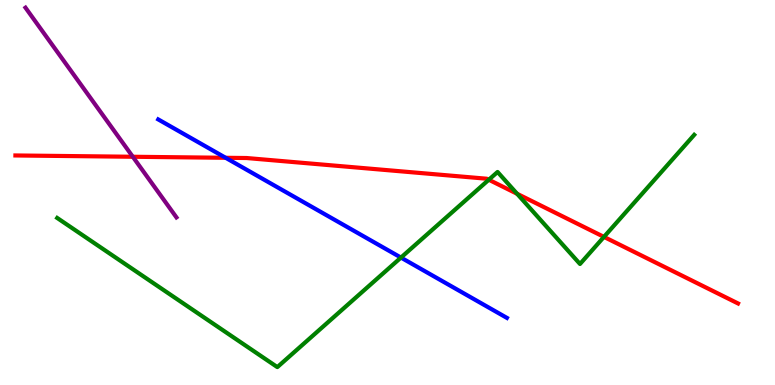[{'lines': ['blue', 'red'], 'intersections': [{'x': 2.91, 'y': 5.9}]}, {'lines': ['green', 'red'], 'intersections': [{'x': 6.31, 'y': 5.33}, {'x': 6.67, 'y': 4.97}, {'x': 7.79, 'y': 3.85}]}, {'lines': ['purple', 'red'], 'intersections': [{'x': 1.71, 'y': 5.93}]}, {'lines': ['blue', 'green'], 'intersections': [{'x': 5.17, 'y': 3.31}]}, {'lines': ['blue', 'purple'], 'intersections': []}, {'lines': ['green', 'purple'], 'intersections': []}]